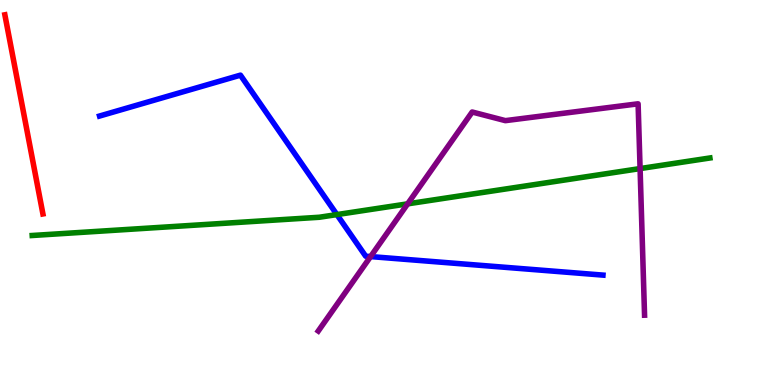[{'lines': ['blue', 'red'], 'intersections': []}, {'lines': ['green', 'red'], 'intersections': []}, {'lines': ['purple', 'red'], 'intersections': []}, {'lines': ['blue', 'green'], 'intersections': [{'x': 4.35, 'y': 4.43}]}, {'lines': ['blue', 'purple'], 'intersections': [{'x': 4.78, 'y': 3.34}]}, {'lines': ['green', 'purple'], 'intersections': [{'x': 5.26, 'y': 4.71}, {'x': 8.26, 'y': 5.62}]}]